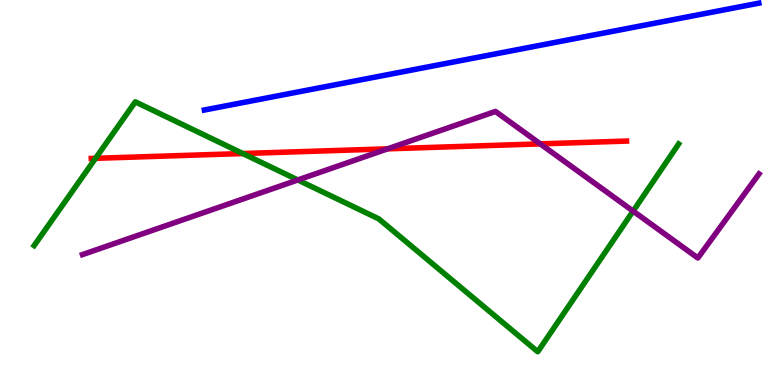[{'lines': ['blue', 'red'], 'intersections': []}, {'lines': ['green', 'red'], 'intersections': [{'x': 1.23, 'y': 5.89}, {'x': 3.13, 'y': 6.01}]}, {'lines': ['purple', 'red'], 'intersections': [{'x': 5.0, 'y': 6.13}, {'x': 6.97, 'y': 6.26}]}, {'lines': ['blue', 'green'], 'intersections': []}, {'lines': ['blue', 'purple'], 'intersections': []}, {'lines': ['green', 'purple'], 'intersections': [{'x': 3.84, 'y': 5.33}, {'x': 8.17, 'y': 4.52}]}]